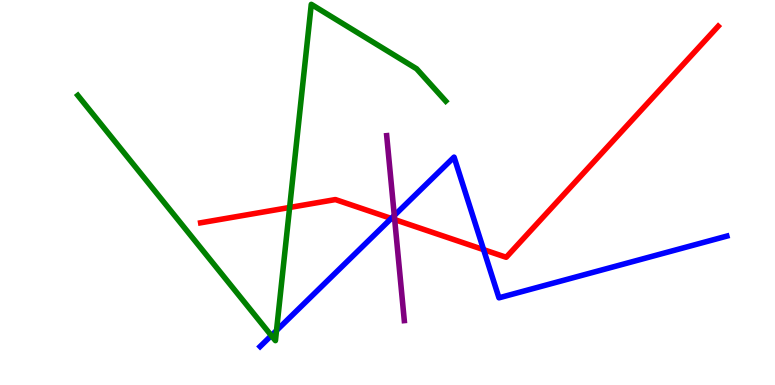[{'lines': ['blue', 'red'], 'intersections': [{'x': 5.05, 'y': 4.33}, {'x': 6.24, 'y': 3.52}]}, {'lines': ['green', 'red'], 'intersections': [{'x': 3.74, 'y': 4.61}]}, {'lines': ['purple', 'red'], 'intersections': [{'x': 5.09, 'y': 4.3}]}, {'lines': ['blue', 'green'], 'intersections': [{'x': 3.5, 'y': 1.28}, {'x': 3.57, 'y': 1.42}]}, {'lines': ['blue', 'purple'], 'intersections': [{'x': 5.09, 'y': 4.4}]}, {'lines': ['green', 'purple'], 'intersections': []}]